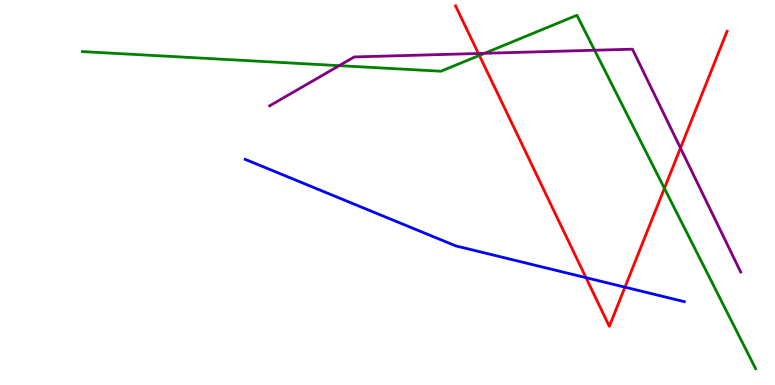[{'lines': ['blue', 'red'], 'intersections': [{'x': 7.56, 'y': 2.79}, {'x': 8.06, 'y': 2.54}]}, {'lines': ['green', 'red'], 'intersections': [{'x': 6.19, 'y': 8.56}, {'x': 8.57, 'y': 5.11}]}, {'lines': ['purple', 'red'], 'intersections': [{'x': 6.17, 'y': 8.61}, {'x': 8.78, 'y': 6.15}]}, {'lines': ['blue', 'green'], 'intersections': []}, {'lines': ['blue', 'purple'], 'intersections': []}, {'lines': ['green', 'purple'], 'intersections': [{'x': 4.38, 'y': 8.29}, {'x': 6.25, 'y': 8.62}, {'x': 7.67, 'y': 8.7}]}]